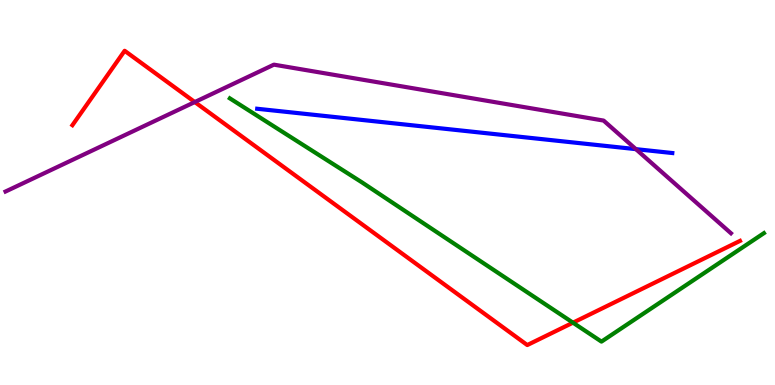[{'lines': ['blue', 'red'], 'intersections': []}, {'lines': ['green', 'red'], 'intersections': [{'x': 7.39, 'y': 1.62}]}, {'lines': ['purple', 'red'], 'intersections': [{'x': 2.51, 'y': 7.35}]}, {'lines': ['blue', 'green'], 'intersections': []}, {'lines': ['blue', 'purple'], 'intersections': [{'x': 8.21, 'y': 6.13}]}, {'lines': ['green', 'purple'], 'intersections': []}]